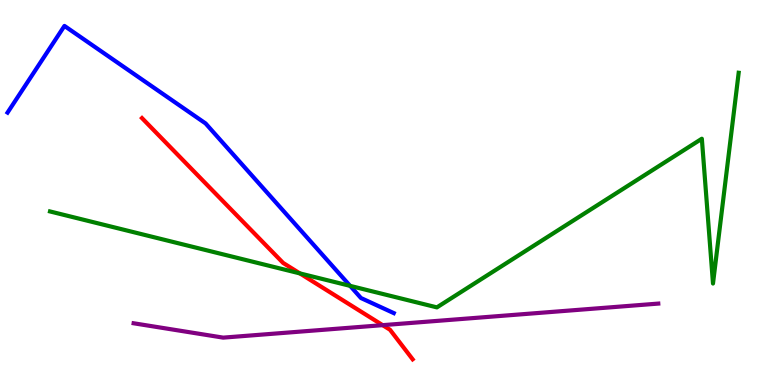[{'lines': ['blue', 'red'], 'intersections': []}, {'lines': ['green', 'red'], 'intersections': [{'x': 3.87, 'y': 2.9}]}, {'lines': ['purple', 'red'], 'intersections': [{'x': 4.94, 'y': 1.55}]}, {'lines': ['blue', 'green'], 'intersections': [{'x': 4.52, 'y': 2.58}]}, {'lines': ['blue', 'purple'], 'intersections': []}, {'lines': ['green', 'purple'], 'intersections': []}]